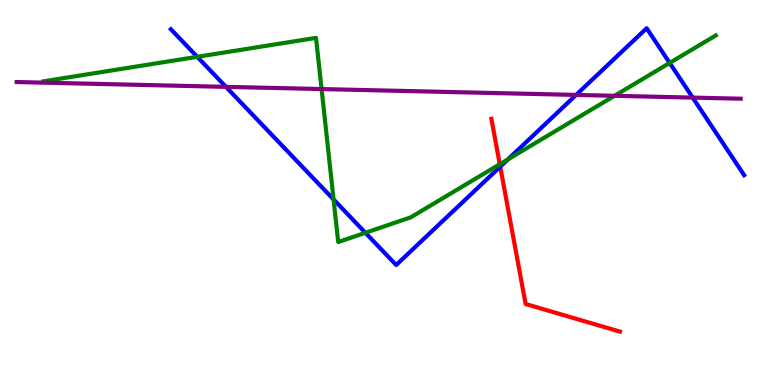[{'lines': ['blue', 'red'], 'intersections': [{'x': 6.45, 'y': 5.67}]}, {'lines': ['green', 'red'], 'intersections': [{'x': 6.45, 'y': 5.73}]}, {'lines': ['purple', 'red'], 'intersections': []}, {'lines': ['blue', 'green'], 'intersections': [{'x': 2.55, 'y': 8.52}, {'x': 4.3, 'y': 4.82}, {'x': 4.71, 'y': 3.95}, {'x': 6.55, 'y': 5.86}, {'x': 8.64, 'y': 8.37}]}, {'lines': ['blue', 'purple'], 'intersections': [{'x': 2.92, 'y': 7.74}, {'x': 7.43, 'y': 7.53}, {'x': 8.94, 'y': 7.46}]}, {'lines': ['green', 'purple'], 'intersections': [{'x': 4.15, 'y': 7.69}, {'x': 7.93, 'y': 7.51}]}]